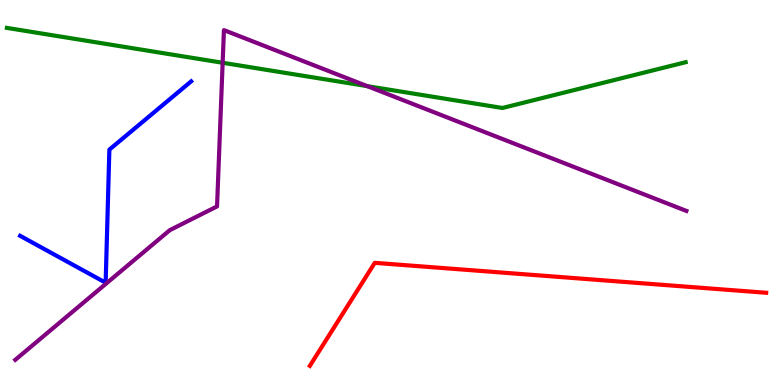[{'lines': ['blue', 'red'], 'intersections': []}, {'lines': ['green', 'red'], 'intersections': []}, {'lines': ['purple', 'red'], 'intersections': []}, {'lines': ['blue', 'green'], 'intersections': []}, {'lines': ['blue', 'purple'], 'intersections': []}, {'lines': ['green', 'purple'], 'intersections': [{'x': 2.87, 'y': 8.37}, {'x': 4.74, 'y': 7.76}]}]